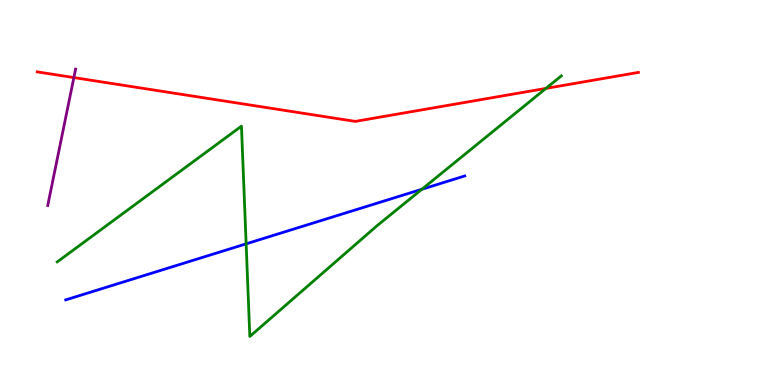[{'lines': ['blue', 'red'], 'intersections': []}, {'lines': ['green', 'red'], 'intersections': [{'x': 7.04, 'y': 7.7}]}, {'lines': ['purple', 'red'], 'intersections': [{'x': 0.953, 'y': 7.98}]}, {'lines': ['blue', 'green'], 'intersections': [{'x': 3.18, 'y': 3.67}, {'x': 5.44, 'y': 5.08}]}, {'lines': ['blue', 'purple'], 'intersections': []}, {'lines': ['green', 'purple'], 'intersections': []}]